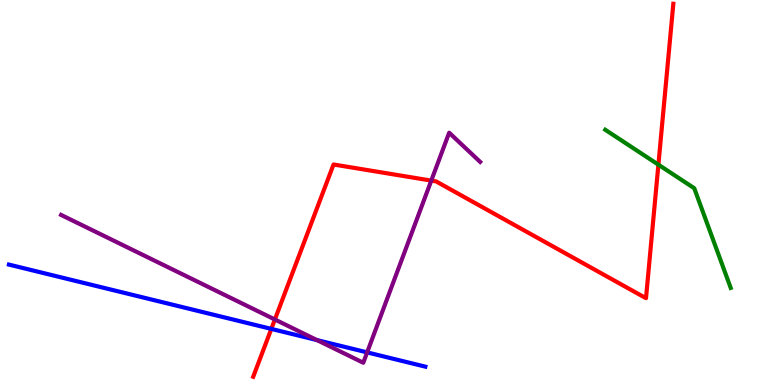[{'lines': ['blue', 'red'], 'intersections': [{'x': 3.5, 'y': 1.46}]}, {'lines': ['green', 'red'], 'intersections': [{'x': 8.5, 'y': 5.72}]}, {'lines': ['purple', 'red'], 'intersections': [{'x': 3.55, 'y': 1.7}, {'x': 5.56, 'y': 5.31}]}, {'lines': ['blue', 'green'], 'intersections': []}, {'lines': ['blue', 'purple'], 'intersections': [{'x': 4.09, 'y': 1.17}, {'x': 4.74, 'y': 0.847}]}, {'lines': ['green', 'purple'], 'intersections': []}]